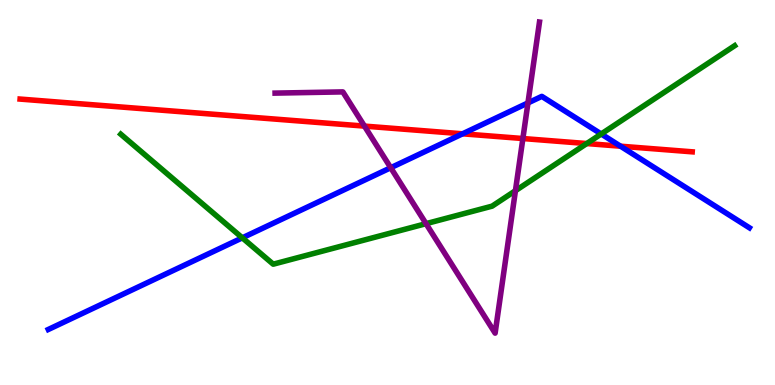[{'lines': ['blue', 'red'], 'intersections': [{'x': 5.97, 'y': 6.52}, {'x': 8.01, 'y': 6.2}]}, {'lines': ['green', 'red'], 'intersections': [{'x': 7.57, 'y': 6.27}]}, {'lines': ['purple', 'red'], 'intersections': [{'x': 4.7, 'y': 6.72}, {'x': 6.75, 'y': 6.4}]}, {'lines': ['blue', 'green'], 'intersections': [{'x': 3.13, 'y': 3.82}, {'x': 7.76, 'y': 6.52}]}, {'lines': ['blue', 'purple'], 'intersections': [{'x': 5.04, 'y': 5.64}, {'x': 6.81, 'y': 7.33}]}, {'lines': ['green', 'purple'], 'intersections': [{'x': 5.5, 'y': 4.19}, {'x': 6.65, 'y': 5.05}]}]